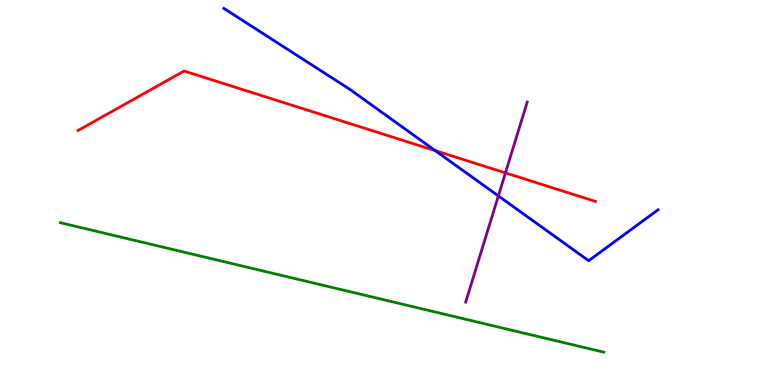[{'lines': ['blue', 'red'], 'intersections': [{'x': 5.62, 'y': 6.09}]}, {'lines': ['green', 'red'], 'intersections': []}, {'lines': ['purple', 'red'], 'intersections': [{'x': 6.52, 'y': 5.51}]}, {'lines': ['blue', 'green'], 'intersections': []}, {'lines': ['blue', 'purple'], 'intersections': [{'x': 6.43, 'y': 4.91}]}, {'lines': ['green', 'purple'], 'intersections': []}]